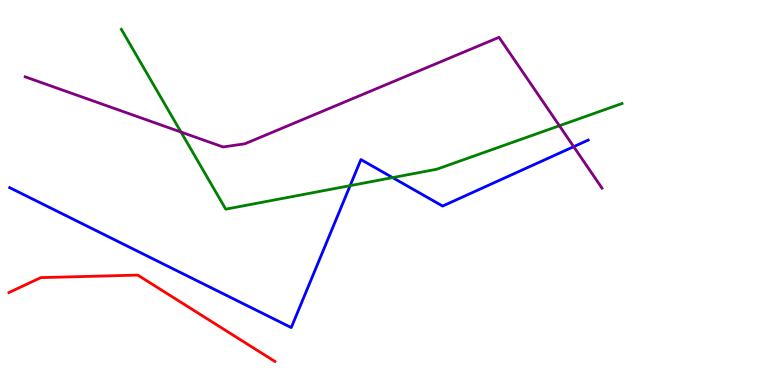[{'lines': ['blue', 'red'], 'intersections': []}, {'lines': ['green', 'red'], 'intersections': []}, {'lines': ['purple', 'red'], 'intersections': []}, {'lines': ['blue', 'green'], 'intersections': [{'x': 4.52, 'y': 5.18}, {'x': 5.07, 'y': 5.39}]}, {'lines': ['blue', 'purple'], 'intersections': [{'x': 7.4, 'y': 6.19}]}, {'lines': ['green', 'purple'], 'intersections': [{'x': 2.34, 'y': 6.57}, {'x': 7.22, 'y': 6.73}]}]